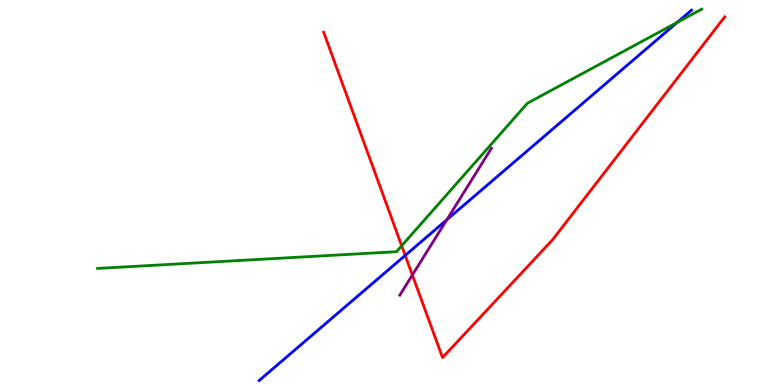[{'lines': ['blue', 'red'], 'intersections': [{'x': 5.23, 'y': 3.37}]}, {'lines': ['green', 'red'], 'intersections': [{'x': 5.18, 'y': 3.62}]}, {'lines': ['purple', 'red'], 'intersections': [{'x': 5.32, 'y': 2.86}]}, {'lines': ['blue', 'green'], 'intersections': [{'x': 8.74, 'y': 9.42}]}, {'lines': ['blue', 'purple'], 'intersections': [{'x': 5.77, 'y': 4.29}]}, {'lines': ['green', 'purple'], 'intersections': []}]